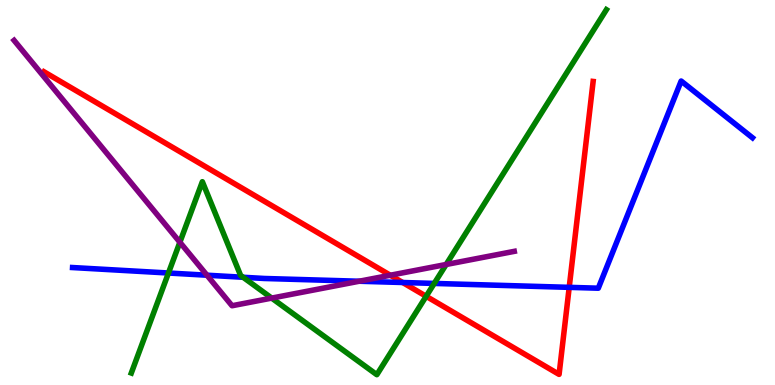[{'lines': ['blue', 'red'], 'intersections': [{'x': 5.2, 'y': 2.66}, {'x': 7.34, 'y': 2.54}]}, {'lines': ['green', 'red'], 'intersections': [{'x': 5.5, 'y': 2.3}]}, {'lines': ['purple', 'red'], 'intersections': [{'x': 5.04, 'y': 2.85}]}, {'lines': ['blue', 'green'], 'intersections': [{'x': 2.17, 'y': 2.91}, {'x': 3.14, 'y': 2.8}, {'x': 5.6, 'y': 2.64}]}, {'lines': ['blue', 'purple'], 'intersections': [{'x': 2.67, 'y': 2.85}, {'x': 4.63, 'y': 2.7}]}, {'lines': ['green', 'purple'], 'intersections': [{'x': 2.32, 'y': 3.71}, {'x': 3.51, 'y': 2.26}, {'x': 5.76, 'y': 3.13}]}]